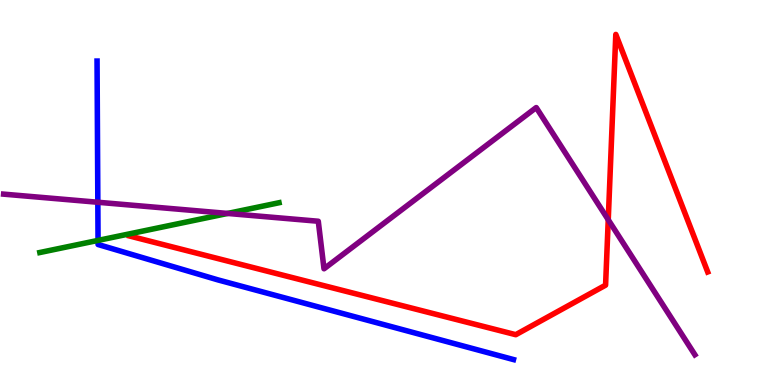[{'lines': ['blue', 'red'], 'intersections': []}, {'lines': ['green', 'red'], 'intersections': []}, {'lines': ['purple', 'red'], 'intersections': [{'x': 7.85, 'y': 4.29}]}, {'lines': ['blue', 'green'], 'intersections': [{'x': 1.27, 'y': 3.76}]}, {'lines': ['blue', 'purple'], 'intersections': [{'x': 1.26, 'y': 4.75}]}, {'lines': ['green', 'purple'], 'intersections': [{'x': 2.94, 'y': 4.46}]}]